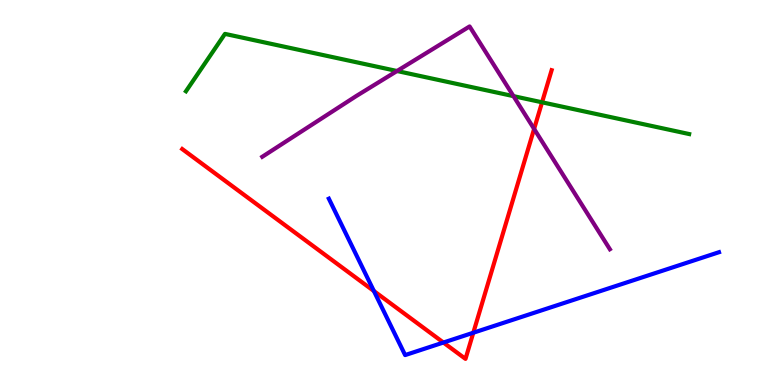[{'lines': ['blue', 'red'], 'intersections': [{'x': 4.82, 'y': 2.44}, {'x': 5.72, 'y': 1.1}, {'x': 6.11, 'y': 1.36}]}, {'lines': ['green', 'red'], 'intersections': [{'x': 6.99, 'y': 7.34}]}, {'lines': ['purple', 'red'], 'intersections': [{'x': 6.89, 'y': 6.65}]}, {'lines': ['blue', 'green'], 'intersections': []}, {'lines': ['blue', 'purple'], 'intersections': []}, {'lines': ['green', 'purple'], 'intersections': [{'x': 5.12, 'y': 8.16}, {'x': 6.63, 'y': 7.5}]}]